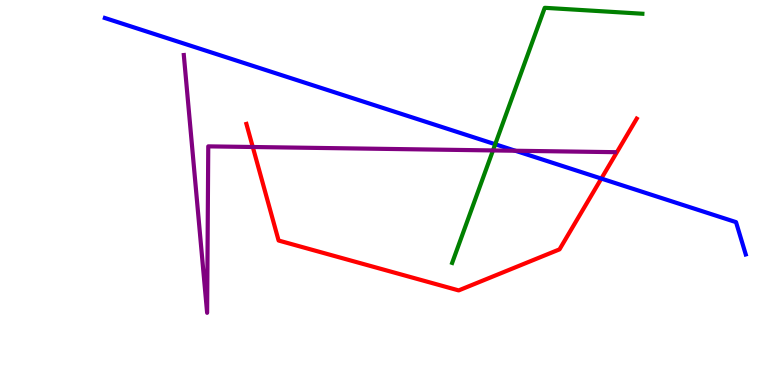[{'lines': ['blue', 'red'], 'intersections': [{'x': 7.76, 'y': 5.36}]}, {'lines': ['green', 'red'], 'intersections': []}, {'lines': ['purple', 'red'], 'intersections': [{'x': 3.26, 'y': 6.18}]}, {'lines': ['blue', 'green'], 'intersections': [{'x': 6.39, 'y': 6.25}]}, {'lines': ['blue', 'purple'], 'intersections': [{'x': 6.65, 'y': 6.08}]}, {'lines': ['green', 'purple'], 'intersections': [{'x': 6.36, 'y': 6.09}]}]